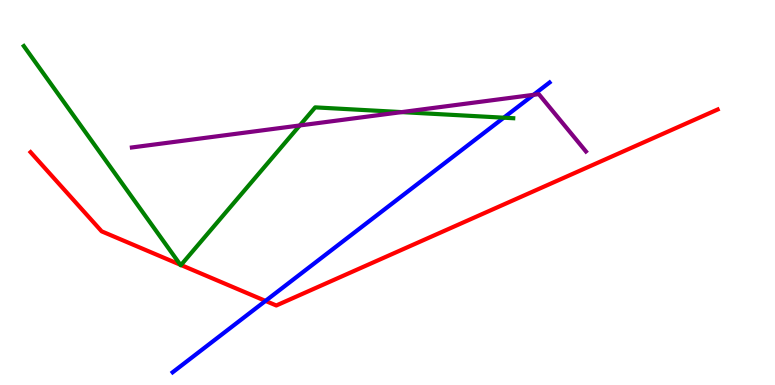[{'lines': ['blue', 'red'], 'intersections': [{'x': 3.43, 'y': 2.18}]}, {'lines': ['green', 'red'], 'intersections': [{'x': 2.33, 'y': 3.12}, {'x': 2.34, 'y': 3.12}]}, {'lines': ['purple', 'red'], 'intersections': []}, {'lines': ['blue', 'green'], 'intersections': [{'x': 6.5, 'y': 6.94}]}, {'lines': ['blue', 'purple'], 'intersections': [{'x': 6.88, 'y': 7.54}]}, {'lines': ['green', 'purple'], 'intersections': [{'x': 3.87, 'y': 6.74}, {'x': 5.18, 'y': 7.09}]}]